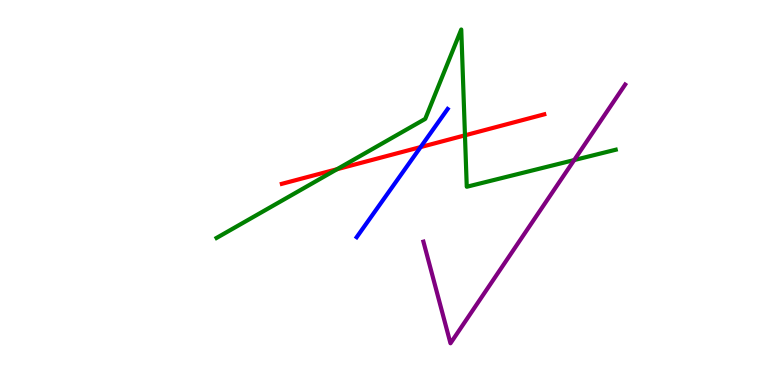[{'lines': ['blue', 'red'], 'intersections': [{'x': 5.43, 'y': 6.18}]}, {'lines': ['green', 'red'], 'intersections': [{'x': 4.35, 'y': 5.6}, {'x': 6.0, 'y': 6.48}]}, {'lines': ['purple', 'red'], 'intersections': []}, {'lines': ['blue', 'green'], 'intersections': []}, {'lines': ['blue', 'purple'], 'intersections': []}, {'lines': ['green', 'purple'], 'intersections': [{'x': 7.41, 'y': 5.84}]}]